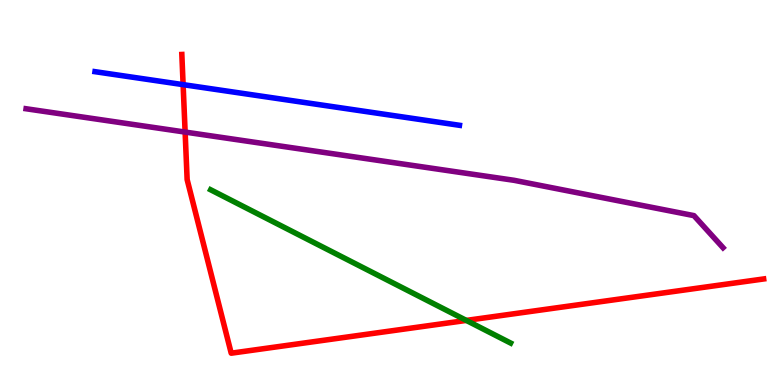[{'lines': ['blue', 'red'], 'intersections': [{'x': 2.36, 'y': 7.8}]}, {'lines': ['green', 'red'], 'intersections': [{'x': 6.02, 'y': 1.68}]}, {'lines': ['purple', 'red'], 'intersections': [{'x': 2.39, 'y': 6.57}]}, {'lines': ['blue', 'green'], 'intersections': []}, {'lines': ['blue', 'purple'], 'intersections': []}, {'lines': ['green', 'purple'], 'intersections': []}]